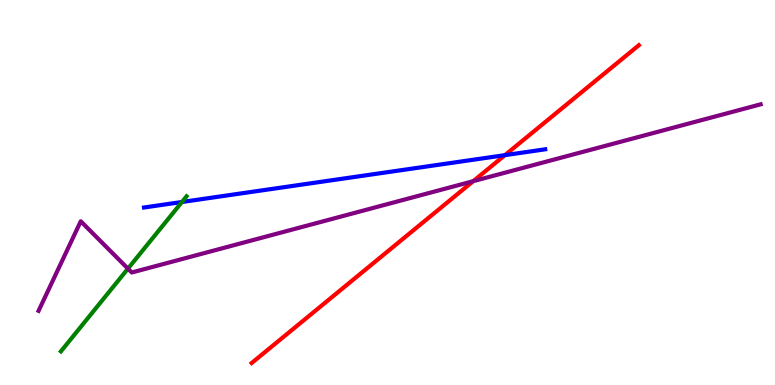[{'lines': ['blue', 'red'], 'intersections': [{'x': 6.52, 'y': 5.97}]}, {'lines': ['green', 'red'], 'intersections': []}, {'lines': ['purple', 'red'], 'intersections': [{'x': 6.11, 'y': 5.29}]}, {'lines': ['blue', 'green'], 'intersections': [{'x': 2.35, 'y': 4.75}]}, {'lines': ['blue', 'purple'], 'intersections': []}, {'lines': ['green', 'purple'], 'intersections': [{'x': 1.65, 'y': 3.02}]}]